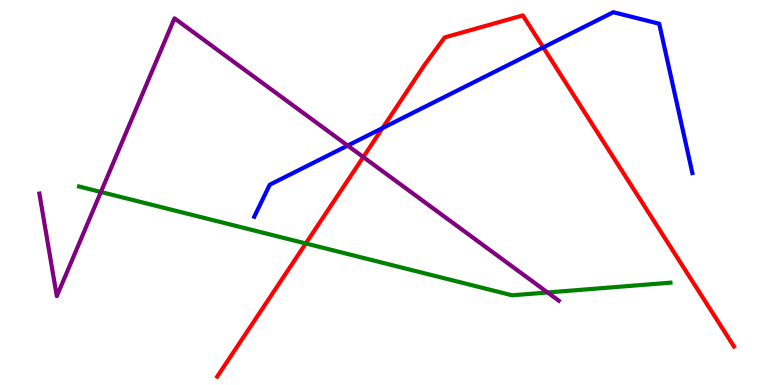[{'lines': ['blue', 'red'], 'intersections': [{'x': 4.94, 'y': 6.67}, {'x': 7.01, 'y': 8.77}]}, {'lines': ['green', 'red'], 'intersections': [{'x': 3.95, 'y': 3.68}]}, {'lines': ['purple', 'red'], 'intersections': [{'x': 4.69, 'y': 5.92}]}, {'lines': ['blue', 'green'], 'intersections': []}, {'lines': ['blue', 'purple'], 'intersections': [{'x': 4.49, 'y': 6.22}]}, {'lines': ['green', 'purple'], 'intersections': [{'x': 1.3, 'y': 5.01}, {'x': 7.07, 'y': 2.4}]}]